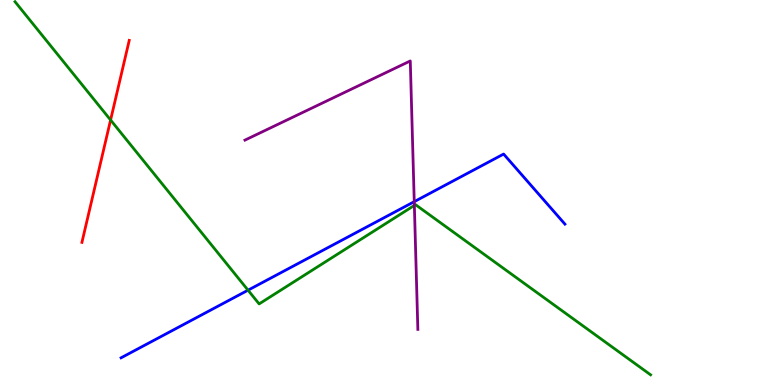[{'lines': ['blue', 'red'], 'intersections': []}, {'lines': ['green', 'red'], 'intersections': [{'x': 1.43, 'y': 6.88}]}, {'lines': ['purple', 'red'], 'intersections': []}, {'lines': ['blue', 'green'], 'intersections': [{'x': 3.2, 'y': 2.46}]}, {'lines': ['blue', 'purple'], 'intersections': [{'x': 5.35, 'y': 4.76}]}, {'lines': ['green', 'purple'], 'intersections': [{'x': 5.35, 'y': 4.66}]}]